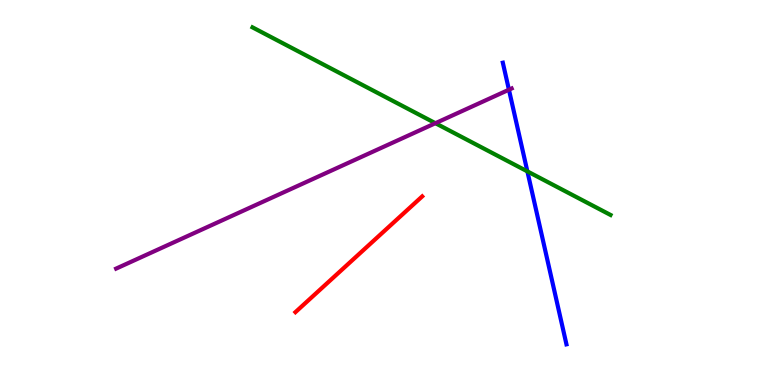[{'lines': ['blue', 'red'], 'intersections': []}, {'lines': ['green', 'red'], 'intersections': []}, {'lines': ['purple', 'red'], 'intersections': []}, {'lines': ['blue', 'green'], 'intersections': [{'x': 6.8, 'y': 5.55}]}, {'lines': ['blue', 'purple'], 'intersections': [{'x': 6.57, 'y': 7.67}]}, {'lines': ['green', 'purple'], 'intersections': [{'x': 5.62, 'y': 6.8}]}]